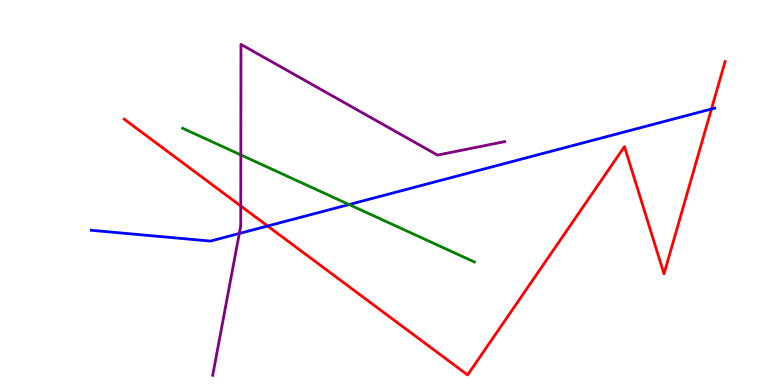[{'lines': ['blue', 'red'], 'intersections': [{'x': 3.45, 'y': 4.13}, {'x': 9.18, 'y': 7.17}]}, {'lines': ['green', 'red'], 'intersections': []}, {'lines': ['purple', 'red'], 'intersections': [{'x': 3.11, 'y': 4.65}]}, {'lines': ['blue', 'green'], 'intersections': [{'x': 4.5, 'y': 4.69}]}, {'lines': ['blue', 'purple'], 'intersections': [{'x': 3.09, 'y': 3.94}]}, {'lines': ['green', 'purple'], 'intersections': [{'x': 3.11, 'y': 5.98}]}]